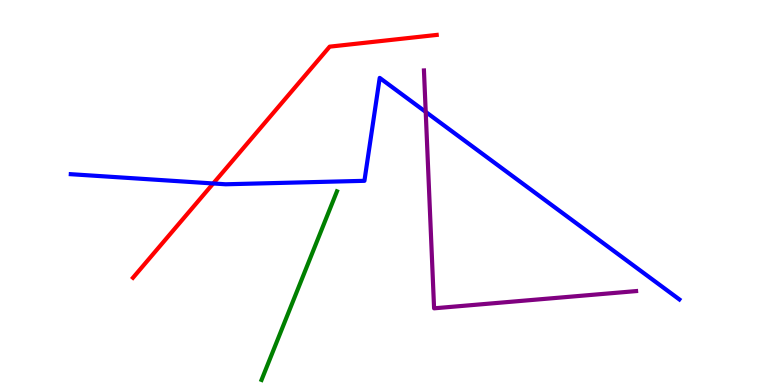[{'lines': ['blue', 'red'], 'intersections': [{'x': 2.75, 'y': 5.23}]}, {'lines': ['green', 'red'], 'intersections': []}, {'lines': ['purple', 'red'], 'intersections': []}, {'lines': ['blue', 'green'], 'intersections': []}, {'lines': ['blue', 'purple'], 'intersections': [{'x': 5.49, 'y': 7.09}]}, {'lines': ['green', 'purple'], 'intersections': []}]